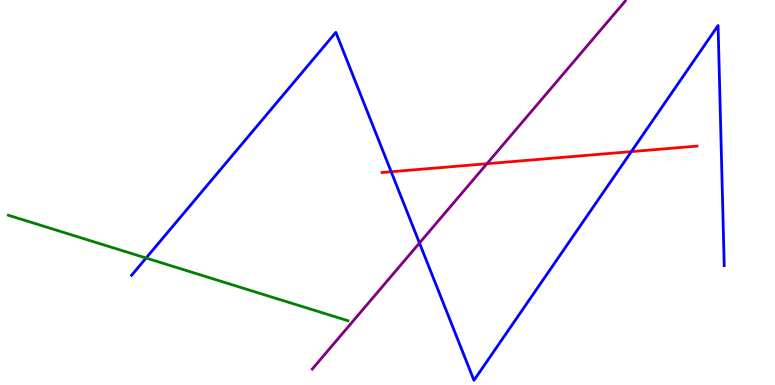[{'lines': ['blue', 'red'], 'intersections': [{'x': 5.05, 'y': 5.54}, {'x': 8.15, 'y': 6.06}]}, {'lines': ['green', 'red'], 'intersections': []}, {'lines': ['purple', 'red'], 'intersections': [{'x': 6.28, 'y': 5.75}]}, {'lines': ['blue', 'green'], 'intersections': [{'x': 1.89, 'y': 3.3}]}, {'lines': ['blue', 'purple'], 'intersections': [{'x': 5.41, 'y': 3.69}]}, {'lines': ['green', 'purple'], 'intersections': []}]